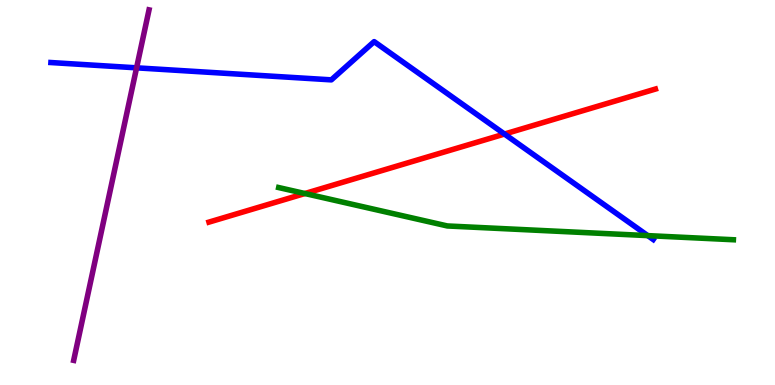[{'lines': ['blue', 'red'], 'intersections': [{'x': 6.51, 'y': 6.52}]}, {'lines': ['green', 'red'], 'intersections': [{'x': 3.93, 'y': 4.97}]}, {'lines': ['purple', 'red'], 'intersections': []}, {'lines': ['blue', 'green'], 'intersections': [{'x': 8.36, 'y': 3.88}]}, {'lines': ['blue', 'purple'], 'intersections': [{'x': 1.76, 'y': 8.24}]}, {'lines': ['green', 'purple'], 'intersections': []}]